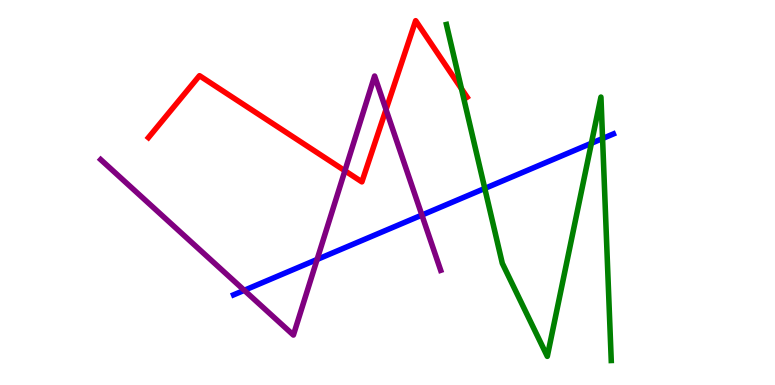[{'lines': ['blue', 'red'], 'intersections': []}, {'lines': ['green', 'red'], 'intersections': [{'x': 5.95, 'y': 7.69}]}, {'lines': ['purple', 'red'], 'intersections': [{'x': 4.45, 'y': 5.56}, {'x': 4.98, 'y': 7.15}]}, {'lines': ['blue', 'green'], 'intersections': [{'x': 6.26, 'y': 5.11}, {'x': 7.63, 'y': 6.28}, {'x': 7.78, 'y': 6.4}]}, {'lines': ['blue', 'purple'], 'intersections': [{'x': 3.15, 'y': 2.46}, {'x': 4.09, 'y': 3.26}, {'x': 5.44, 'y': 4.41}]}, {'lines': ['green', 'purple'], 'intersections': []}]